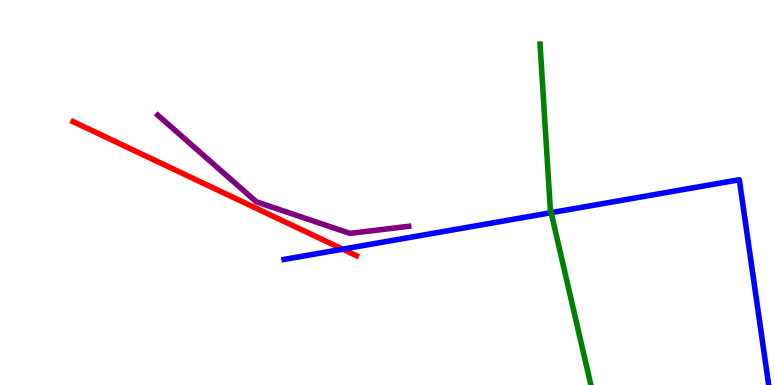[{'lines': ['blue', 'red'], 'intersections': [{'x': 4.42, 'y': 3.53}]}, {'lines': ['green', 'red'], 'intersections': []}, {'lines': ['purple', 'red'], 'intersections': []}, {'lines': ['blue', 'green'], 'intersections': [{'x': 7.11, 'y': 4.48}]}, {'lines': ['blue', 'purple'], 'intersections': []}, {'lines': ['green', 'purple'], 'intersections': []}]